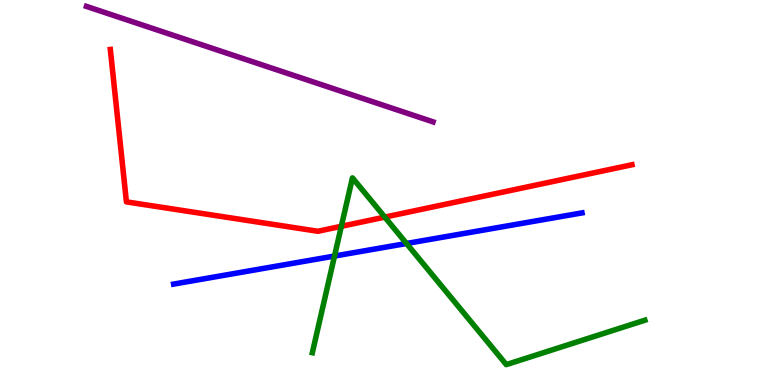[{'lines': ['blue', 'red'], 'intersections': []}, {'lines': ['green', 'red'], 'intersections': [{'x': 4.4, 'y': 4.12}, {'x': 4.96, 'y': 4.36}]}, {'lines': ['purple', 'red'], 'intersections': []}, {'lines': ['blue', 'green'], 'intersections': [{'x': 4.32, 'y': 3.35}, {'x': 5.25, 'y': 3.68}]}, {'lines': ['blue', 'purple'], 'intersections': []}, {'lines': ['green', 'purple'], 'intersections': []}]